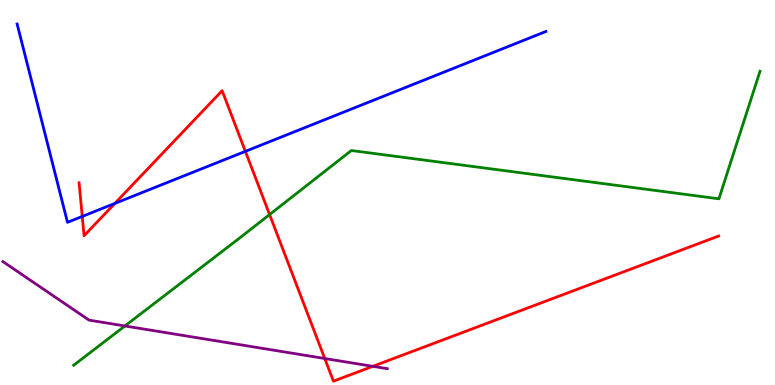[{'lines': ['blue', 'red'], 'intersections': [{'x': 1.06, 'y': 4.38}, {'x': 1.48, 'y': 4.72}, {'x': 3.17, 'y': 6.07}]}, {'lines': ['green', 'red'], 'intersections': [{'x': 3.48, 'y': 4.43}]}, {'lines': ['purple', 'red'], 'intersections': [{'x': 4.19, 'y': 0.688}, {'x': 4.81, 'y': 0.485}]}, {'lines': ['blue', 'green'], 'intersections': []}, {'lines': ['blue', 'purple'], 'intersections': []}, {'lines': ['green', 'purple'], 'intersections': [{'x': 1.61, 'y': 1.53}]}]